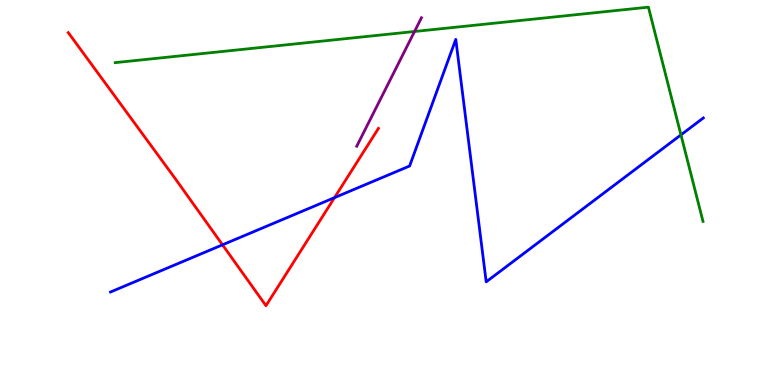[{'lines': ['blue', 'red'], 'intersections': [{'x': 2.87, 'y': 3.64}, {'x': 4.32, 'y': 4.87}]}, {'lines': ['green', 'red'], 'intersections': []}, {'lines': ['purple', 'red'], 'intersections': []}, {'lines': ['blue', 'green'], 'intersections': [{'x': 8.79, 'y': 6.5}]}, {'lines': ['blue', 'purple'], 'intersections': []}, {'lines': ['green', 'purple'], 'intersections': [{'x': 5.35, 'y': 9.18}]}]